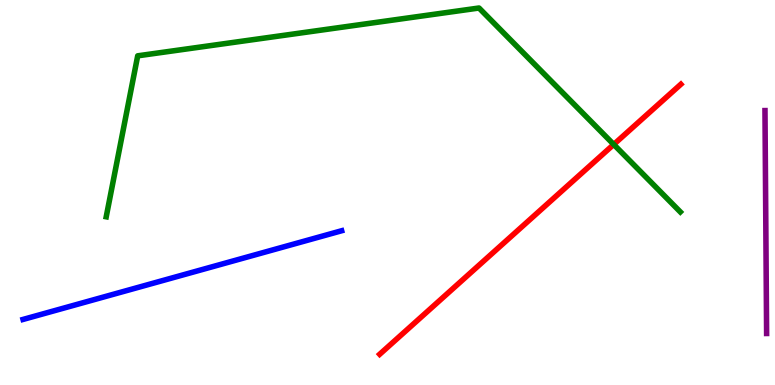[{'lines': ['blue', 'red'], 'intersections': []}, {'lines': ['green', 'red'], 'intersections': [{'x': 7.92, 'y': 6.25}]}, {'lines': ['purple', 'red'], 'intersections': []}, {'lines': ['blue', 'green'], 'intersections': []}, {'lines': ['blue', 'purple'], 'intersections': []}, {'lines': ['green', 'purple'], 'intersections': []}]